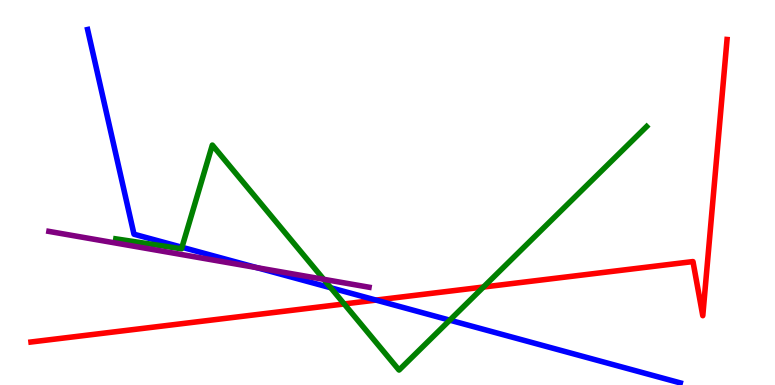[{'lines': ['blue', 'red'], 'intersections': [{'x': 4.85, 'y': 2.21}]}, {'lines': ['green', 'red'], 'intersections': [{'x': 4.44, 'y': 2.11}, {'x': 6.24, 'y': 2.54}]}, {'lines': ['purple', 'red'], 'intersections': []}, {'lines': ['blue', 'green'], 'intersections': [{'x': 2.35, 'y': 3.58}, {'x': 4.27, 'y': 2.53}, {'x': 5.8, 'y': 1.68}]}, {'lines': ['blue', 'purple'], 'intersections': [{'x': 3.31, 'y': 3.05}]}, {'lines': ['green', 'purple'], 'intersections': [{'x': 4.18, 'y': 2.74}]}]